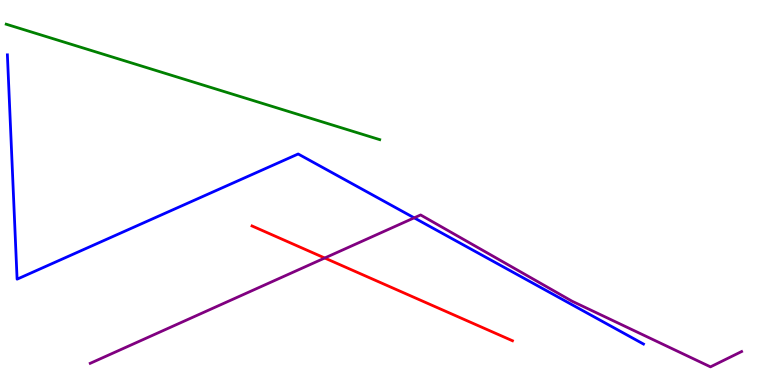[{'lines': ['blue', 'red'], 'intersections': []}, {'lines': ['green', 'red'], 'intersections': []}, {'lines': ['purple', 'red'], 'intersections': [{'x': 4.19, 'y': 3.3}]}, {'lines': ['blue', 'green'], 'intersections': []}, {'lines': ['blue', 'purple'], 'intersections': [{'x': 5.34, 'y': 4.34}]}, {'lines': ['green', 'purple'], 'intersections': []}]